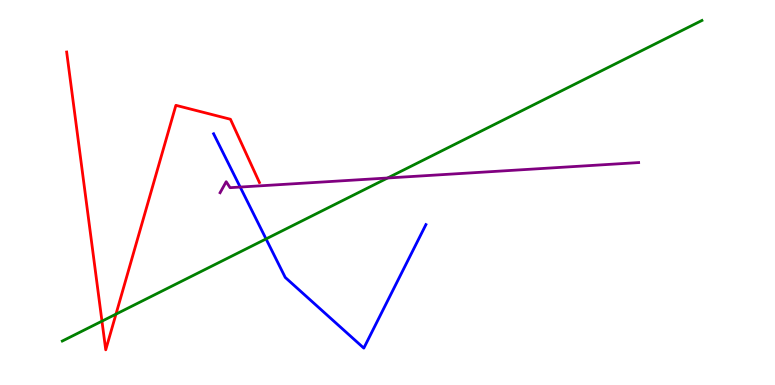[{'lines': ['blue', 'red'], 'intersections': []}, {'lines': ['green', 'red'], 'intersections': [{'x': 1.32, 'y': 1.66}, {'x': 1.5, 'y': 1.84}]}, {'lines': ['purple', 'red'], 'intersections': []}, {'lines': ['blue', 'green'], 'intersections': [{'x': 3.43, 'y': 3.79}]}, {'lines': ['blue', 'purple'], 'intersections': [{'x': 3.1, 'y': 5.14}]}, {'lines': ['green', 'purple'], 'intersections': [{'x': 5.0, 'y': 5.38}]}]